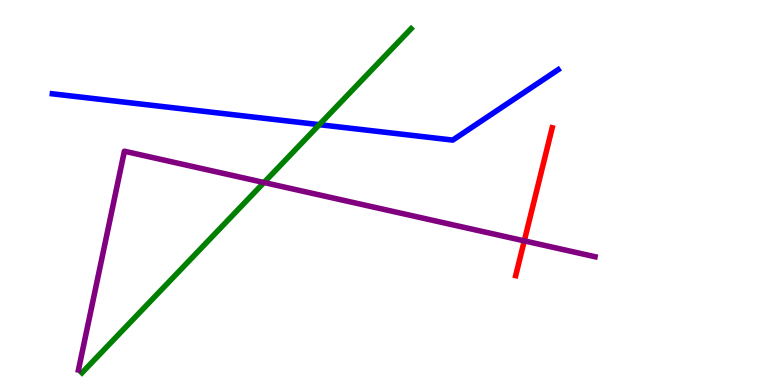[{'lines': ['blue', 'red'], 'intersections': []}, {'lines': ['green', 'red'], 'intersections': []}, {'lines': ['purple', 'red'], 'intersections': [{'x': 6.76, 'y': 3.74}]}, {'lines': ['blue', 'green'], 'intersections': [{'x': 4.12, 'y': 6.76}]}, {'lines': ['blue', 'purple'], 'intersections': []}, {'lines': ['green', 'purple'], 'intersections': [{'x': 3.41, 'y': 5.26}]}]